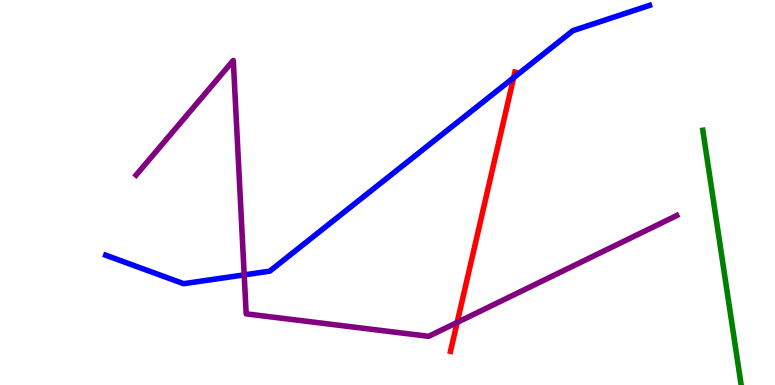[{'lines': ['blue', 'red'], 'intersections': [{'x': 6.63, 'y': 7.98}]}, {'lines': ['green', 'red'], 'intersections': []}, {'lines': ['purple', 'red'], 'intersections': [{'x': 5.9, 'y': 1.62}]}, {'lines': ['blue', 'green'], 'intersections': []}, {'lines': ['blue', 'purple'], 'intersections': [{'x': 3.15, 'y': 2.86}]}, {'lines': ['green', 'purple'], 'intersections': []}]